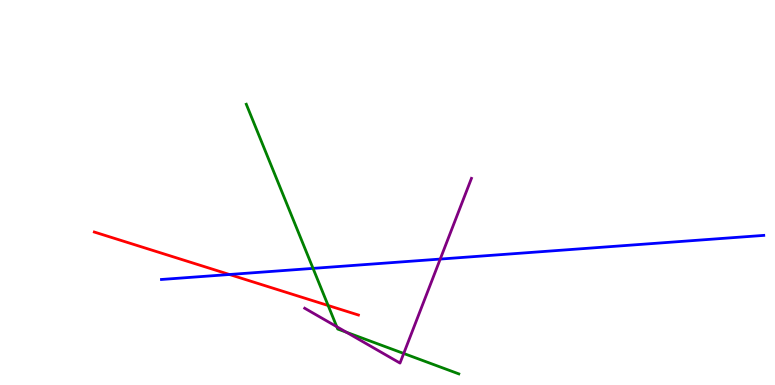[{'lines': ['blue', 'red'], 'intersections': [{'x': 2.96, 'y': 2.87}]}, {'lines': ['green', 'red'], 'intersections': [{'x': 4.23, 'y': 2.06}]}, {'lines': ['purple', 'red'], 'intersections': []}, {'lines': ['blue', 'green'], 'intersections': [{'x': 4.04, 'y': 3.03}]}, {'lines': ['blue', 'purple'], 'intersections': [{'x': 5.68, 'y': 3.27}]}, {'lines': ['green', 'purple'], 'intersections': [{'x': 4.35, 'y': 1.51}, {'x': 4.47, 'y': 1.37}, {'x': 5.21, 'y': 0.819}]}]